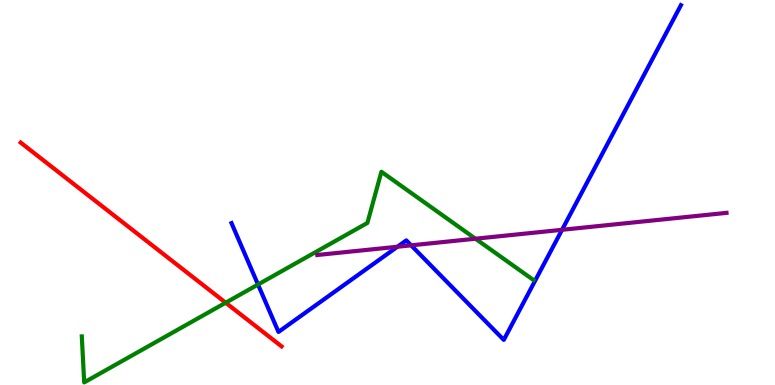[{'lines': ['blue', 'red'], 'intersections': []}, {'lines': ['green', 'red'], 'intersections': [{'x': 2.91, 'y': 2.14}]}, {'lines': ['purple', 'red'], 'intersections': []}, {'lines': ['blue', 'green'], 'intersections': [{'x': 3.33, 'y': 2.61}]}, {'lines': ['blue', 'purple'], 'intersections': [{'x': 5.13, 'y': 3.59}, {'x': 5.31, 'y': 3.63}, {'x': 7.25, 'y': 4.03}]}, {'lines': ['green', 'purple'], 'intersections': [{'x': 6.13, 'y': 3.8}]}]